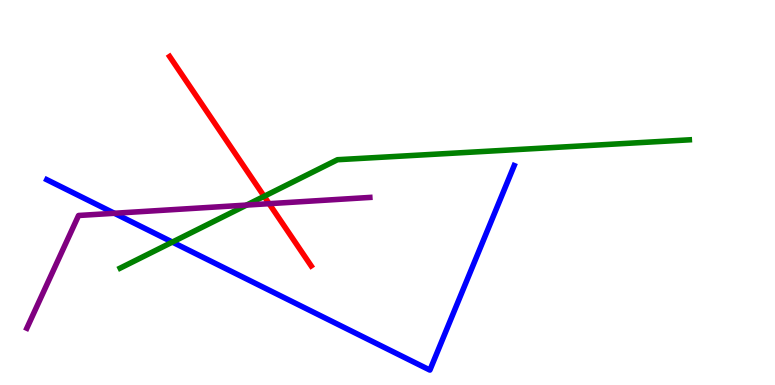[{'lines': ['blue', 'red'], 'intersections': []}, {'lines': ['green', 'red'], 'intersections': [{'x': 3.41, 'y': 4.9}]}, {'lines': ['purple', 'red'], 'intersections': [{'x': 3.47, 'y': 4.71}]}, {'lines': ['blue', 'green'], 'intersections': [{'x': 2.22, 'y': 3.71}]}, {'lines': ['blue', 'purple'], 'intersections': [{'x': 1.48, 'y': 4.46}]}, {'lines': ['green', 'purple'], 'intersections': [{'x': 3.18, 'y': 4.67}]}]